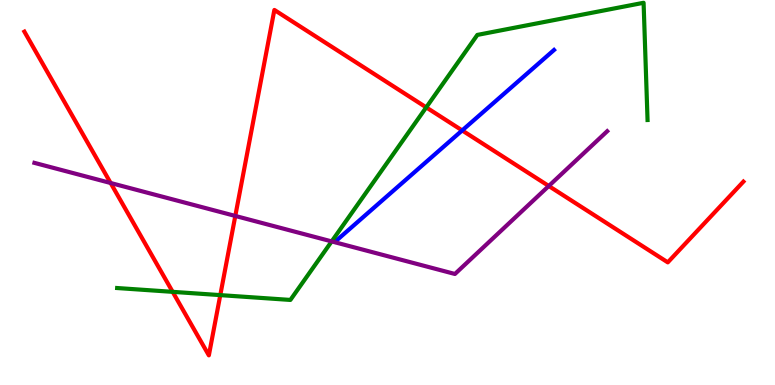[{'lines': ['blue', 'red'], 'intersections': [{'x': 5.96, 'y': 6.61}]}, {'lines': ['green', 'red'], 'intersections': [{'x': 2.23, 'y': 2.42}, {'x': 2.84, 'y': 2.33}, {'x': 5.5, 'y': 7.21}]}, {'lines': ['purple', 'red'], 'intersections': [{'x': 1.43, 'y': 5.25}, {'x': 3.04, 'y': 4.39}, {'x': 7.08, 'y': 5.17}]}, {'lines': ['blue', 'green'], 'intersections': []}, {'lines': ['blue', 'purple'], 'intersections': []}, {'lines': ['green', 'purple'], 'intersections': [{'x': 4.28, 'y': 3.73}]}]